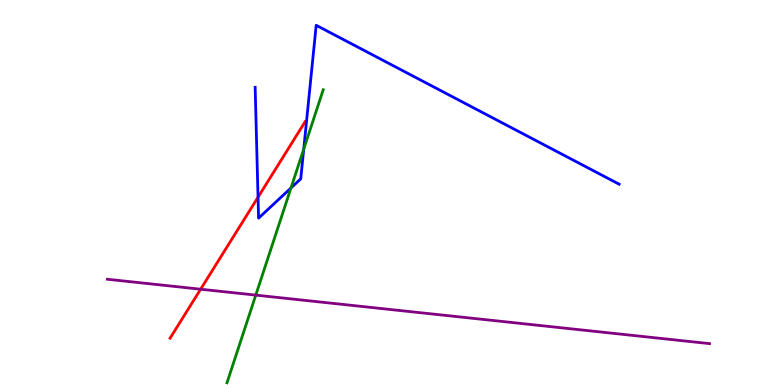[{'lines': ['blue', 'red'], 'intersections': [{'x': 3.33, 'y': 4.88}]}, {'lines': ['green', 'red'], 'intersections': []}, {'lines': ['purple', 'red'], 'intersections': [{'x': 2.59, 'y': 2.49}]}, {'lines': ['blue', 'green'], 'intersections': [{'x': 3.75, 'y': 5.12}, {'x': 3.92, 'y': 6.13}]}, {'lines': ['blue', 'purple'], 'intersections': []}, {'lines': ['green', 'purple'], 'intersections': [{'x': 3.3, 'y': 2.33}]}]